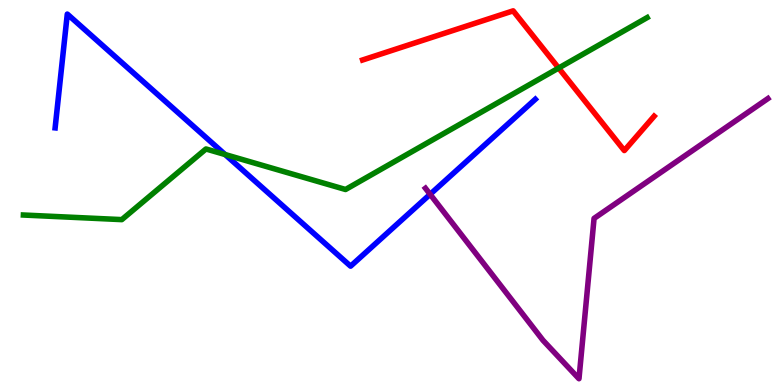[{'lines': ['blue', 'red'], 'intersections': []}, {'lines': ['green', 'red'], 'intersections': [{'x': 7.21, 'y': 8.23}]}, {'lines': ['purple', 'red'], 'intersections': []}, {'lines': ['blue', 'green'], 'intersections': [{'x': 2.91, 'y': 5.99}]}, {'lines': ['blue', 'purple'], 'intersections': [{'x': 5.55, 'y': 4.95}]}, {'lines': ['green', 'purple'], 'intersections': []}]